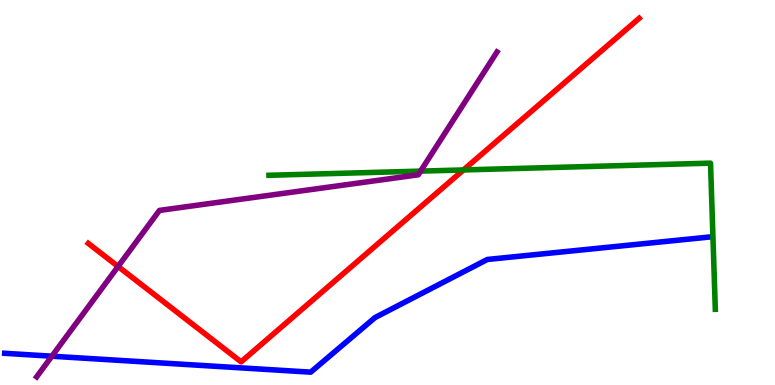[{'lines': ['blue', 'red'], 'intersections': []}, {'lines': ['green', 'red'], 'intersections': [{'x': 5.98, 'y': 5.59}]}, {'lines': ['purple', 'red'], 'intersections': [{'x': 1.52, 'y': 3.08}]}, {'lines': ['blue', 'green'], 'intersections': []}, {'lines': ['blue', 'purple'], 'intersections': [{'x': 0.669, 'y': 0.748}]}, {'lines': ['green', 'purple'], 'intersections': [{'x': 5.43, 'y': 5.56}]}]